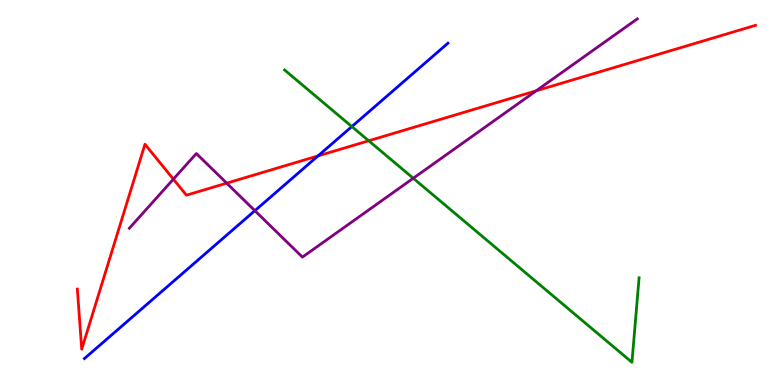[{'lines': ['blue', 'red'], 'intersections': [{'x': 4.1, 'y': 5.95}]}, {'lines': ['green', 'red'], 'intersections': [{'x': 4.76, 'y': 6.34}]}, {'lines': ['purple', 'red'], 'intersections': [{'x': 2.24, 'y': 5.35}, {'x': 2.93, 'y': 5.24}, {'x': 6.92, 'y': 7.64}]}, {'lines': ['blue', 'green'], 'intersections': [{'x': 4.54, 'y': 6.71}]}, {'lines': ['blue', 'purple'], 'intersections': [{'x': 3.29, 'y': 4.53}]}, {'lines': ['green', 'purple'], 'intersections': [{'x': 5.33, 'y': 5.37}]}]